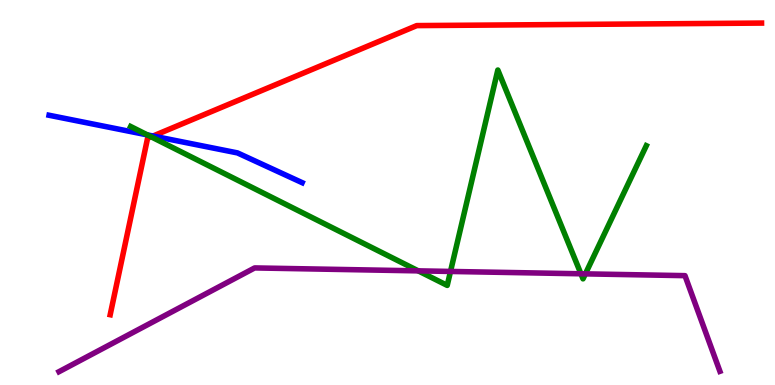[{'lines': ['blue', 'red'], 'intersections': [{'x': 1.97, 'y': 6.47}]}, {'lines': ['green', 'red'], 'intersections': [{'x': 1.95, 'y': 6.45}]}, {'lines': ['purple', 'red'], 'intersections': []}, {'lines': ['blue', 'green'], 'intersections': [{'x': 1.9, 'y': 6.5}]}, {'lines': ['blue', 'purple'], 'intersections': []}, {'lines': ['green', 'purple'], 'intersections': [{'x': 5.4, 'y': 2.96}, {'x': 5.81, 'y': 2.95}, {'x': 7.5, 'y': 2.89}, {'x': 7.55, 'y': 2.89}]}]